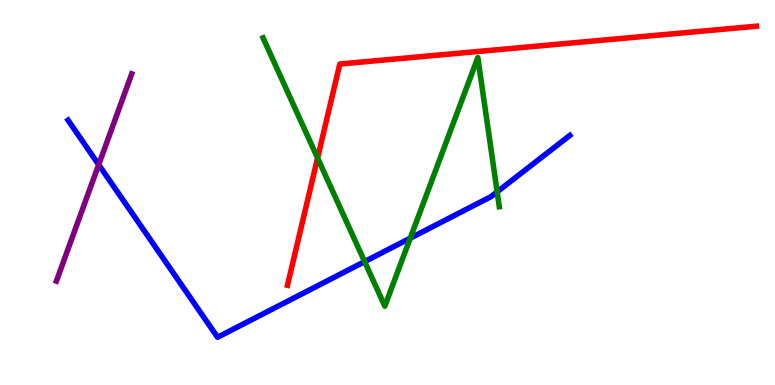[{'lines': ['blue', 'red'], 'intersections': []}, {'lines': ['green', 'red'], 'intersections': [{'x': 4.1, 'y': 5.9}]}, {'lines': ['purple', 'red'], 'intersections': []}, {'lines': ['blue', 'green'], 'intersections': [{'x': 4.7, 'y': 3.2}, {'x': 5.29, 'y': 3.81}, {'x': 6.41, 'y': 5.02}]}, {'lines': ['blue', 'purple'], 'intersections': [{'x': 1.27, 'y': 5.72}]}, {'lines': ['green', 'purple'], 'intersections': []}]